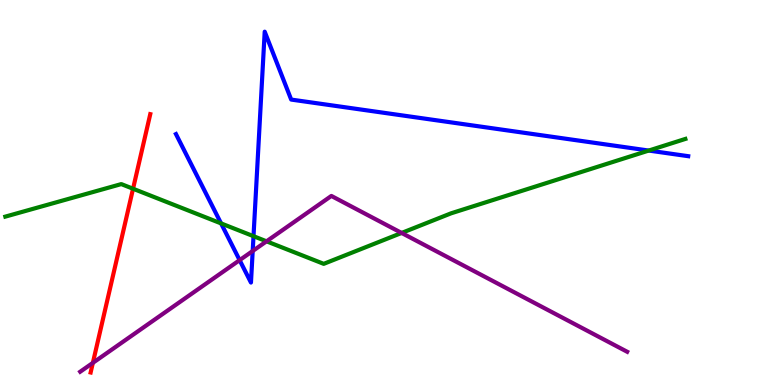[{'lines': ['blue', 'red'], 'intersections': []}, {'lines': ['green', 'red'], 'intersections': [{'x': 1.72, 'y': 5.1}]}, {'lines': ['purple', 'red'], 'intersections': [{'x': 1.2, 'y': 0.575}]}, {'lines': ['blue', 'green'], 'intersections': [{'x': 2.85, 'y': 4.2}, {'x': 3.27, 'y': 3.87}, {'x': 8.37, 'y': 6.09}]}, {'lines': ['blue', 'purple'], 'intersections': [{'x': 3.09, 'y': 3.24}, {'x': 3.26, 'y': 3.48}]}, {'lines': ['green', 'purple'], 'intersections': [{'x': 3.44, 'y': 3.73}, {'x': 5.18, 'y': 3.95}]}]